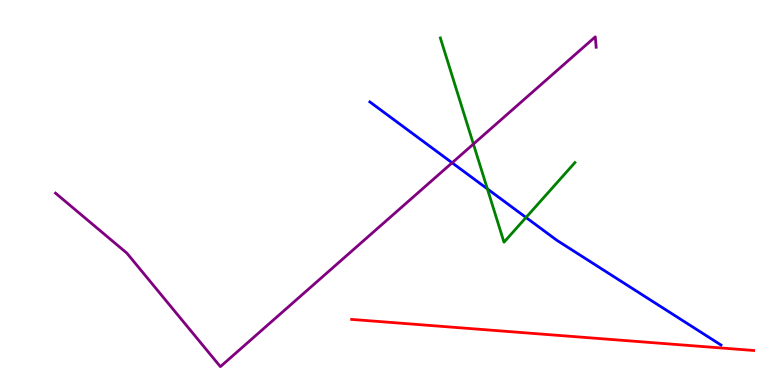[{'lines': ['blue', 'red'], 'intersections': []}, {'lines': ['green', 'red'], 'intersections': []}, {'lines': ['purple', 'red'], 'intersections': []}, {'lines': ['blue', 'green'], 'intersections': [{'x': 6.29, 'y': 5.09}, {'x': 6.79, 'y': 4.35}]}, {'lines': ['blue', 'purple'], 'intersections': [{'x': 5.83, 'y': 5.77}]}, {'lines': ['green', 'purple'], 'intersections': [{'x': 6.11, 'y': 6.26}]}]